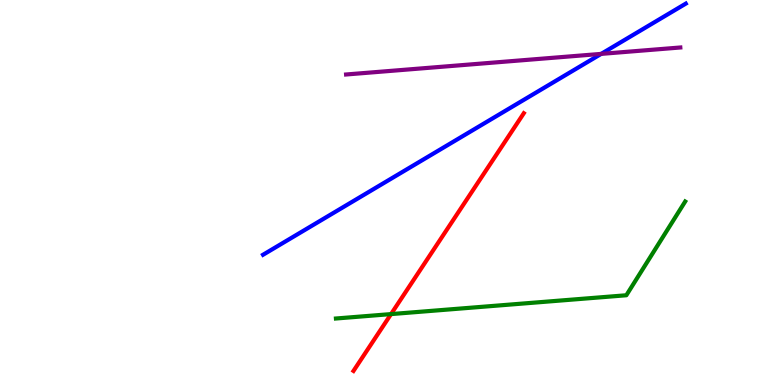[{'lines': ['blue', 'red'], 'intersections': []}, {'lines': ['green', 'red'], 'intersections': [{'x': 5.05, 'y': 1.84}]}, {'lines': ['purple', 'red'], 'intersections': []}, {'lines': ['blue', 'green'], 'intersections': []}, {'lines': ['blue', 'purple'], 'intersections': [{'x': 7.76, 'y': 8.6}]}, {'lines': ['green', 'purple'], 'intersections': []}]